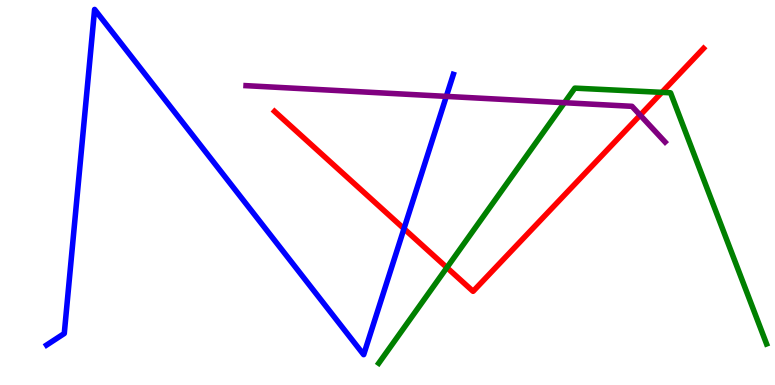[{'lines': ['blue', 'red'], 'intersections': [{'x': 5.21, 'y': 4.06}]}, {'lines': ['green', 'red'], 'intersections': [{'x': 5.77, 'y': 3.05}, {'x': 8.54, 'y': 7.6}]}, {'lines': ['purple', 'red'], 'intersections': [{'x': 8.26, 'y': 7.01}]}, {'lines': ['blue', 'green'], 'intersections': []}, {'lines': ['blue', 'purple'], 'intersections': [{'x': 5.76, 'y': 7.5}]}, {'lines': ['green', 'purple'], 'intersections': [{'x': 7.28, 'y': 7.33}]}]